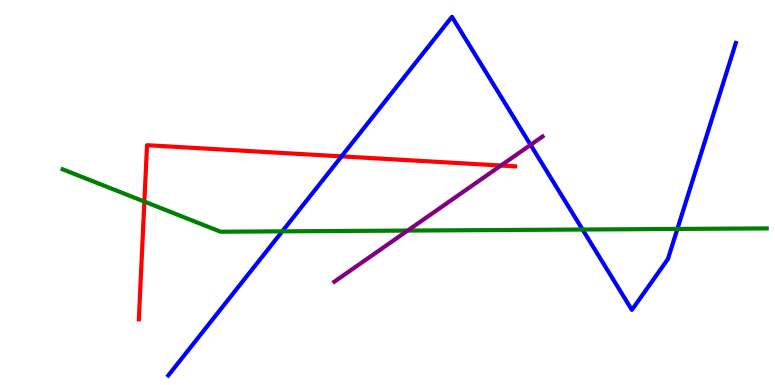[{'lines': ['blue', 'red'], 'intersections': [{'x': 4.41, 'y': 5.94}]}, {'lines': ['green', 'red'], 'intersections': [{'x': 1.86, 'y': 4.76}]}, {'lines': ['purple', 'red'], 'intersections': [{'x': 6.46, 'y': 5.7}]}, {'lines': ['blue', 'green'], 'intersections': [{'x': 3.64, 'y': 3.99}, {'x': 7.52, 'y': 4.04}, {'x': 8.74, 'y': 4.05}]}, {'lines': ['blue', 'purple'], 'intersections': [{'x': 6.85, 'y': 6.24}]}, {'lines': ['green', 'purple'], 'intersections': [{'x': 5.26, 'y': 4.01}]}]